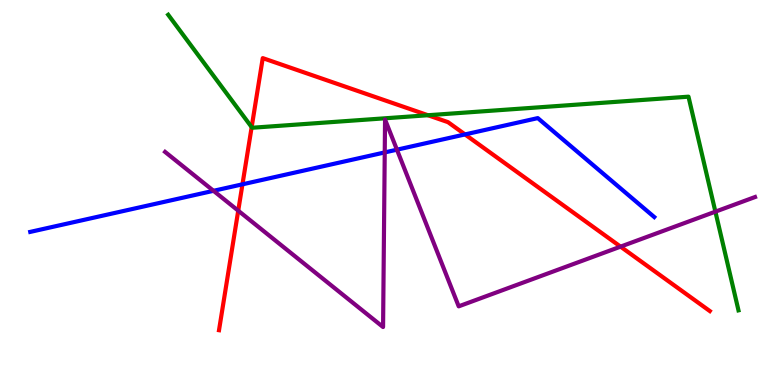[{'lines': ['blue', 'red'], 'intersections': [{'x': 3.13, 'y': 5.21}, {'x': 6.0, 'y': 6.51}]}, {'lines': ['green', 'red'], 'intersections': [{'x': 3.25, 'y': 6.7}, {'x': 5.52, 'y': 7.01}]}, {'lines': ['purple', 'red'], 'intersections': [{'x': 3.07, 'y': 4.53}, {'x': 8.01, 'y': 3.59}]}, {'lines': ['blue', 'green'], 'intersections': []}, {'lines': ['blue', 'purple'], 'intersections': [{'x': 2.75, 'y': 5.04}, {'x': 4.96, 'y': 6.04}, {'x': 5.12, 'y': 6.11}]}, {'lines': ['green', 'purple'], 'intersections': [{'x': 9.23, 'y': 4.5}]}]